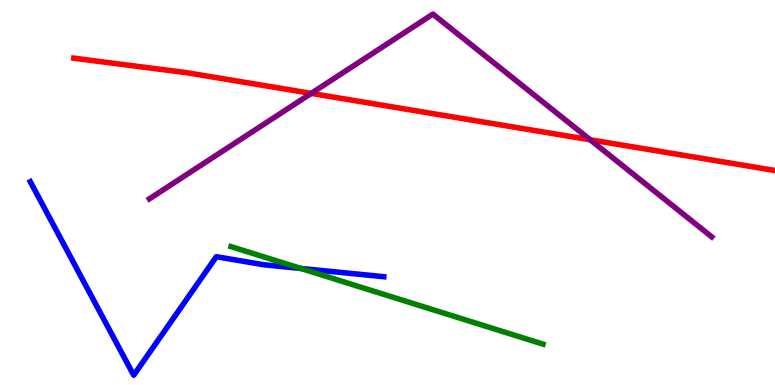[{'lines': ['blue', 'red'], 'intersections': []}, {'lines': ['green', 'red'], 'intersections': []}, {'lines': ['purple', 'red'], 'intersections': [{'x': 4.02, 'y': 7.57}, {'x': 7.62, 'y': 6.37}]}, {'lines': ['blue', 'green'], 'intersections': [{'x': 3.88, 'y': 3.03}]}, {'lines': ['blue', 'purple'], 'intersections': []}, {'lines': ['green', 'purple'], 'intersections': []}]